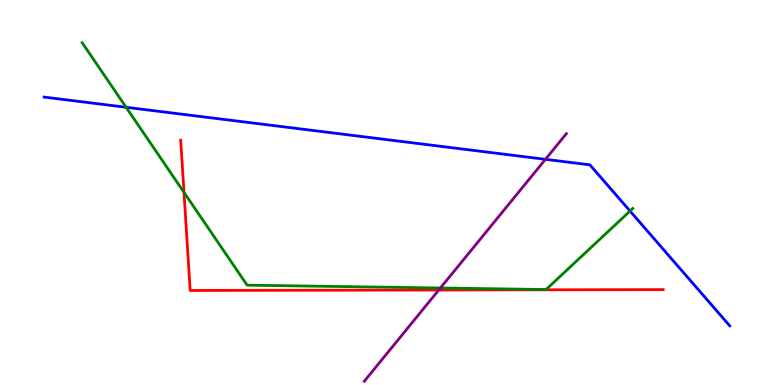[{'lines': ['blue', 'red'], 'intersections': []}, {'lines': ['green', 'red'], 'intersections': [{'x': 2.37, 'y': 5.0}]}, {'lines': ['purple', 'red'], 'intersections': [{'x': 5.66, 'y': 2.47}]}, {'lines': ['blue', 'green'], 'intersections': [{'x': 1.63, 'y': 7.21}, {'x': 8.13, 'y': 4.52}]}, {'lines': ['blue', 'purple'], 'intersections': [{'x': 7.04, 'y': 5.86}]}, {'lines': ['green', 'purple'], 'intersections': [{'x': 5.68, 'y': 2.52}]}]